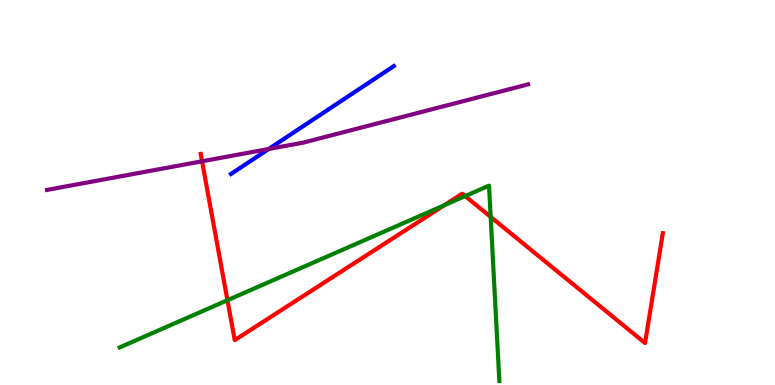[{'lines': ['blue', 'red'], 'intersections': []}, {'lines': ['green', 'red'], 'intersections': [{'x': 2.93, 'y': 2.2}, {'x': 5.73, 'y': 4.67}, {'x': 6.0, 'y': 4.91}, {'x': 6.33, 'y': 4.37}]}, {'lines': ['purple', 'red'], 'intersections': [{'x': 2.61, 'y': 5.81}]}, {'lines': ['blue', 'green'], 'intersections': []}, {'lines': ['blue', 'purple'], 'intersections': [{'x': 3.47, 'y': 6.13}]}, {'lines': ['green', 'purple'], 'intersections': []}]